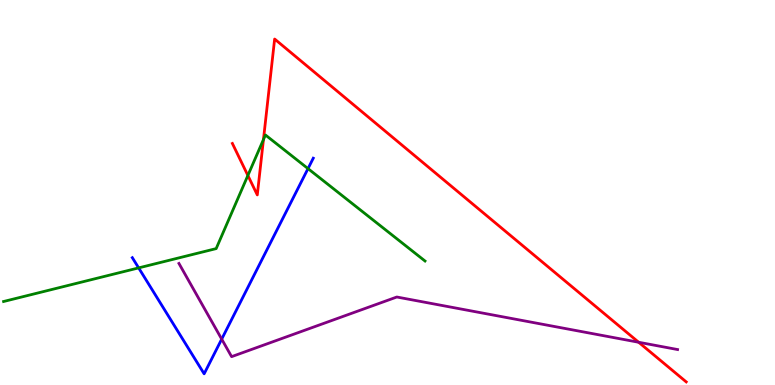[{'lines': ['blue', 'red'], 'intersections': []}, {'lines': ['green', 'red'], 'intersections': [{'x': 3.2, 'y': 5.44}, {'x': 3.4, 'y': 6.38}]}, {'lines': ['purple', 'red'], 'intersections': [{'x': 8.24, 'y': 1.11}]}, {'lines': ['blue', 'green'], 'intersections': [{'x': 1.79, 'y': 3.04}, {'x': 3.97, 'y': 5.62}]}, {'lines': ['blue', 'purple'], 'intersections': [{'x': 2.86, 'y': 1.19}]}, {'lines': ['green', 'purple'], 'intersections': []}]